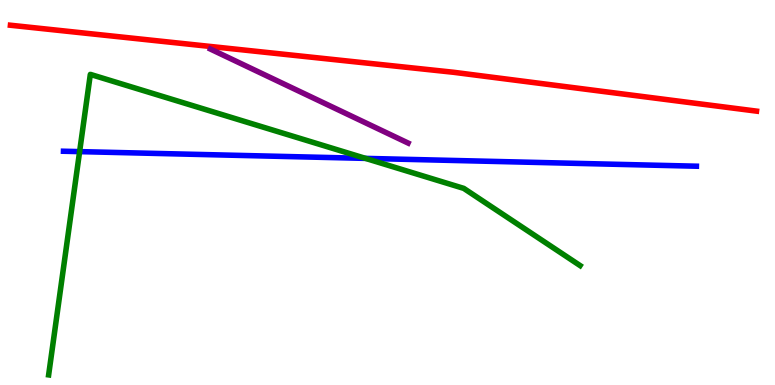[{'lines': ['blue', 'red'], 'intersections': []}, {'lines': ['green', 'red'], 'intersections': []}, {'lines': ['purple', 'red'], 'intersections': []}, {'lines': ['blue', 'green'], 'intersections': [{'x': 1.03, 'y': 6.06}, {'x': 4.72, 'y': 5.89}]}, {'lines': ['blue', 'purple'], 'intersections': []}, {'lines': ['green', 'purple'], 'intersections': []}]